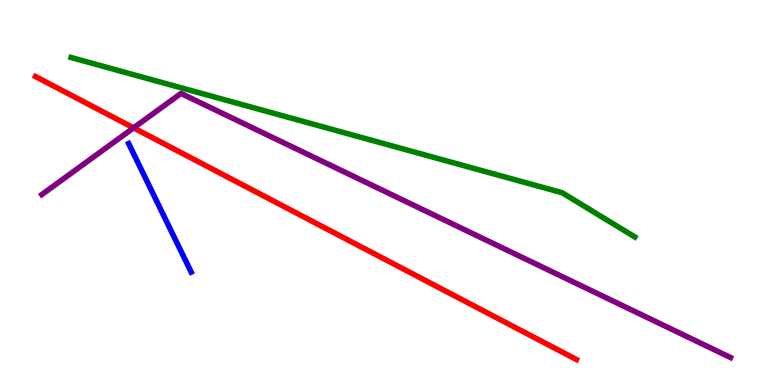[{'lines': ['blue', 'red'], 'intersections': []}, {'lines': ['green', 'red'], 'intersections': []}, {'lines': ['purple', 'red'], 'intersections': [{'x': 1.72, 'y': 6.68}]}, {'lines': ['blue', 'green'], 'intersections': []}, {'lines': ['blue', 'purple'], 'intersections': []}, {'lines': ['green', 'purple'], 'intersections': []}]